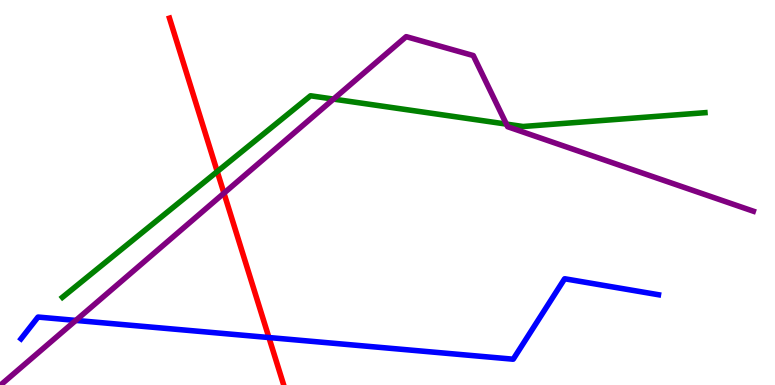[{'lines': ['blue', 'red'], 'intersections': [{'x': 3.47, 'y': 1.23}]}, {'lines': ['green', 'red'], 'intersections': [{'x': 2.8, 'y': 5.54}]}, {'lines': ['purple', 'red'], 'intersections': [{'x': 2.89, 'y': 4.98}]}, {'lines': ['blue', 'green'], 'intersections': []}, {'lines': ['blue', 'purple'], 'intersections': [{'x': 0.978, 'y': 1.68}]}, {'lines': ['green', 'purple'], 'intersections': [{'x': 4.3, 'y': 7.43}, {'x': 6.53, 'y': 6.78}]}]